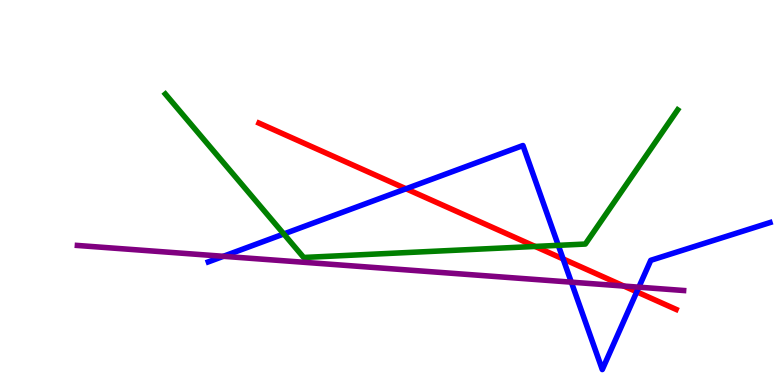[{'lines': ['blue', 'red'], 'intersections': [{'x': 5.24, 'y': 5.1}, {'x': 7.27, 'y': 3.27}, {'x': 8.22, 'y': 2.42}]}, {'lines': ['green', 'red'], 'intersections': [{'x': 6.91, 'y': 3.6}]}, {'lines': ['purple', 'red'], 'intersections': [{'x': 8.05, 'y': 2.57}]}, {'lines': ['blue', 'green'], 'intersections': [{'x': 3.66, 'y': 3.92}, {'x': 7.2, 'y': 3.63}]}, {'lines': ['blue', 'purple'], 'intersections': [{'x': 2.88, 'y': 3.34}, {'x': 7.37, 'y': 2.67}, {'x': 8.24, 'y': 2.54}]}, {'lines': ['green', 'purple'], 'intersections': []}]